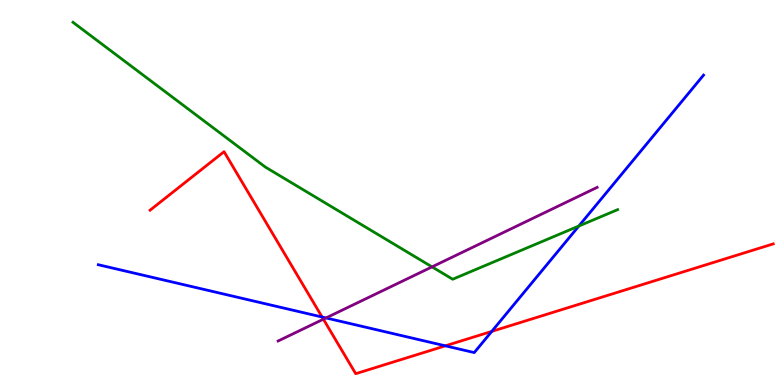[{'lines': ['blue', 'red'], 'intersections': [{'x': 4.16, 'y': 1.77}, {'x': 5.75, 'y': 1.02}, {'x': 6.35, 'y': 1.39}]}, {'lines': ['green', 'red'], 'intersections': []}, {'lines': ['purple', 'red'], 'intersections': [{'x': 4.17, 'y': 1.71}]}, {'lines': ['blue', 'green'], 'intersections': [{'x': 7.47, 'y': 4.13}]}, {'lines': ['blue', 'purple'], 'intersections': [{'x': 4.21, 'y': 1.74}]}, {'lines': ['green', 'purple'], 'intersections': [{'x': 5.57, 'y': 3.07}]}]